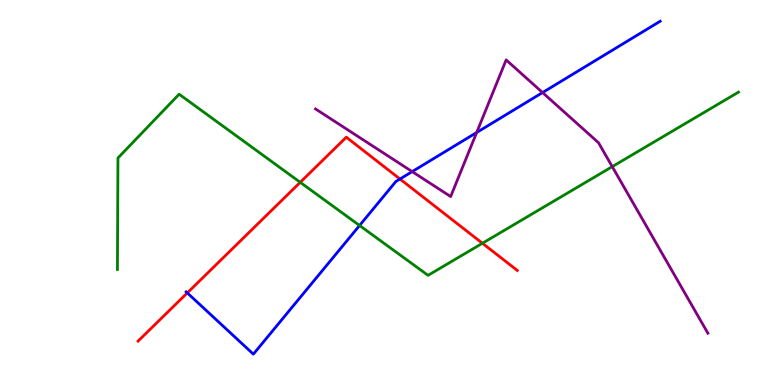[{'lines': ['blue', 'red'], 'intersections': [{'x': 2.42, 'y': 2.39}, {'x': 5.16, 'y': 5.35}]}, {'lines': ['green', 'red'], 'intersections': [{'x': 3.87, 'y': 5.26}, {'x': 6.22, 'y': 3.68}]}, {'lines': ['purple', 'red'], 'intersections': []}, {'lines': ['blue', 'green'], 'intersections': [{'x': 4.64, 'y': 4.14}]}, {'lines': ['blue', 'purple'], 'intersections': [{'x': 5.32, 'y': 5.54}, {'x': 6.15, 'y': 6.56}, {'x': 7.0, 'y': 7.6}]}, {'lines': ['green', 'purple'], 'intersections': [{'x': 7.9, 'y': 5.67}]}]